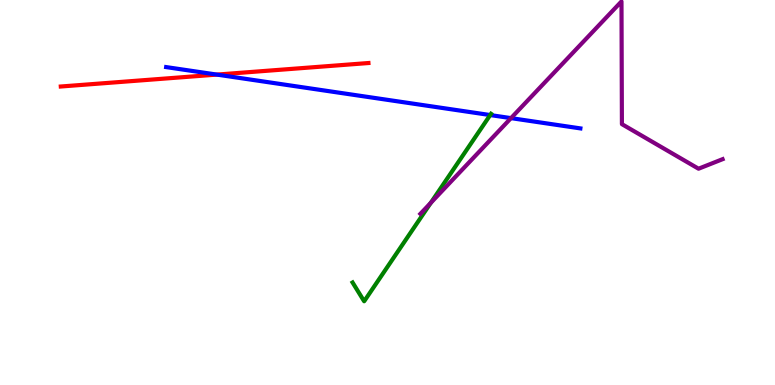[{'lines': ['blue', 'red'], 'intersections': [{'x': 2.8, 'y': 8.06}]}, {'lines': ['green', 'red'], 'intersections': []}, {'lines': ['purple', 'red'], 'intersections': []}, {'lines': ['blue', 'green'], 'intersections': [{'x': 6.33, 'y': 7.01}]}, {'lines': ['blue', 'purple'], 'intersections': [{'x': 6.59, 'y': 6.93}]}, {'lines': ['green', 'purple'], 'intersections': [{'x': 5.56, 'y': 4.73}]}]